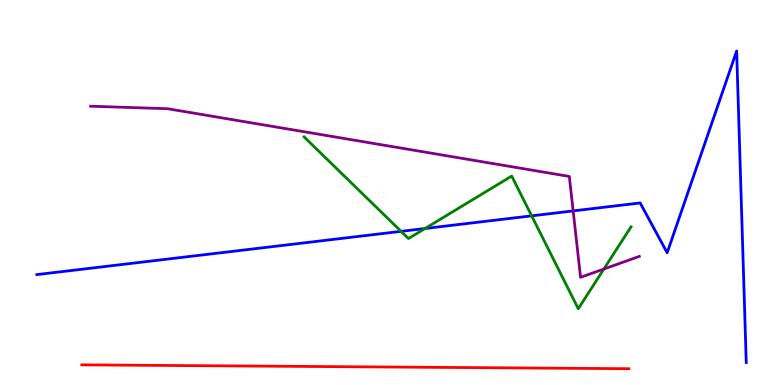[{'lines': ['blue', 'red'], 'intersections': []}, {'lines': ['green', 'red'], 'intersections': []}, {'lines': ['purple', 'red'], 'intersections': []}, {'lines': ['blue', 'green'], 'intersections': [{'x': 5.18, 'y': 3.99}, {'x': 5.48, 'y': 4.06}, {'x': 6.86, 'y': 4.39}]}, {'lines': ['blue', 'purple'], 'intersections': [{'x': 7.4, 'y': 4.52}]}, {'lines': ['green', 'purple'], 'intersections': [{'x': 7.79, 'y': 3.01}]}]